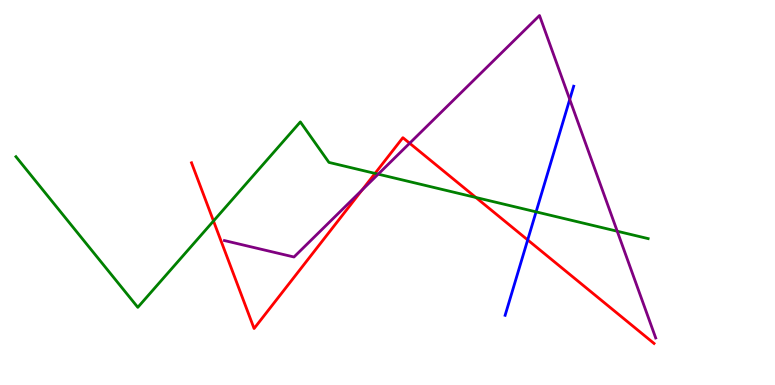[{'lines': ['blue', 'red'], 'intersections': [{'x': 6.81, 'y': 3.77}]}, {'lines': ['green', 'red'], 'intersections': [{'x': 2.75, 'y': 4.26}, {'x': 4.84, 'y': 5.5}, {'x': 6.14, 'y': 4.87}]}, {'lines': ['purple', 'red'], 'intersections': [{'x': 4.67, 'y': 5.06}, {'x': 5.29, 'y': 6.28}]}, {'lines': ['blue', 'green'], 'intersections': [{'x': 6.92, 'y': 4.5}]}, {'lines': ['blue', 'purple'], 'intersections': [{'x': 7.35, 'y': 7.42}]}, {'lines': ['green', 'purple'], 'intersections': [{'x': 4.88, 'y': 5.48}, {'x': 7.96, 'y': 3.99}]}]